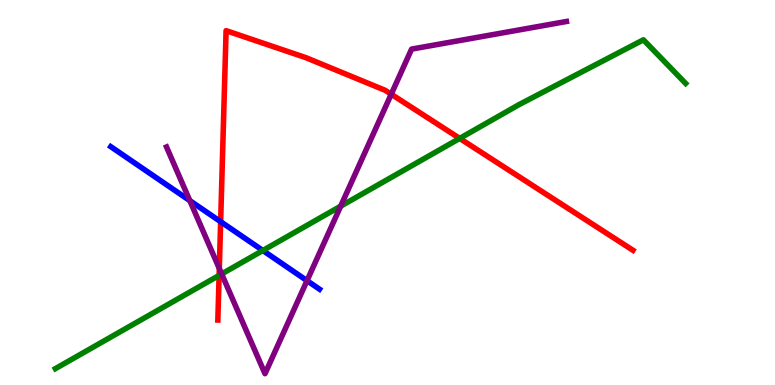[{'lines': ['blue', 'red'], 'intersections': [{'x': 2.85, 'y': 4.24}]}, {'lines': ['green', 'red'], 'intersections': [{'x': 2.83, 'y': 2.85}, {'x': 5.93, 'y': 6.4}]}, {'lines': ['purple', 'red'], 'intersections': [{'x': 2.83, 'y': 3.03}, {'x': 5.05, 'y': 7.55}]}, {'lines': ['blue', 'green'], 'intersections': [{'x': 3.39, 'y': 3.49}]}, {'lines': ['blue', 'purple'], 'intersections': [{'x': 2.45, 'y': 4.79}, {'x': 3.96, 'y': 2.71}]}, {'lines': ['green', 'purple'], 'intersections': [{'x': 2.86, 'y': 2.88}, {'x': 4.4, 'y': 4.64}]}]